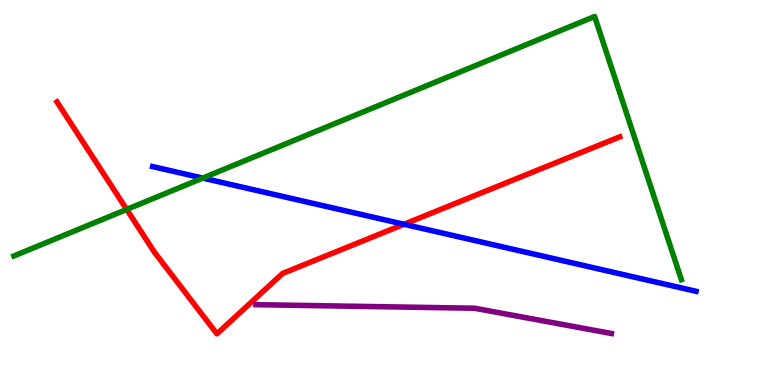[{'lines': ['blue', 'red'], 'intersections': [{'x': 5.21, 'y': 4.17}]}, {'lines': ['green', 'red'], 'intersections': [{'x': 1.63, 'y': 4.56}]}, {'lines': ['purple', 'red'], 'intersections': []}, {'lines': ['blue', 'green'], 'intersections': [{'x': 2.62, 'y': 5.37}]}, {'lines': ['blue', 'purple'], 'intersections': []}, {'lines': ['green', 'purple'], 'intersections': []}]